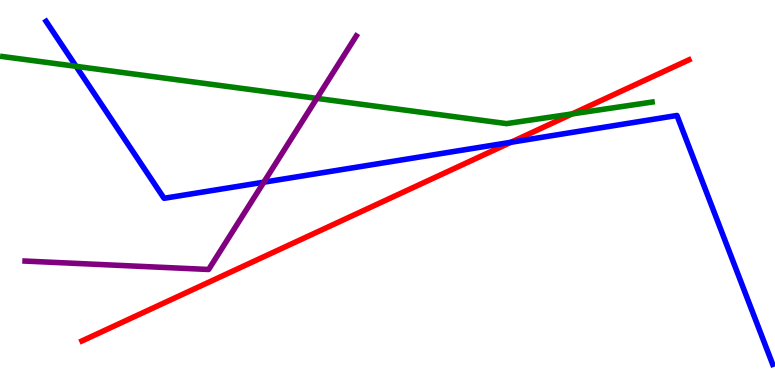[{'lines': ['blue', 'red'], 'intersections': [{'x': 6.59, 'y': 6.3}]}, {'lines': ['green', 'red'], 'intersections': [{'x': 7.38, 'y': 7.04}]}, {'lines': ['purple', 'red'], 'intersections': []}, {'lines': ['blue', 'green'], 'intersections': [{'x': 0.982, 'y': 8.28}]}, {'lines': ['blue', 'purple'], 'intersections': [{'x': 3.4, 'y': 5.27}]}, {'lines': ['green', 'purple'], 'intersections': [{'x': 4.09, 'y': 7.45}]}]